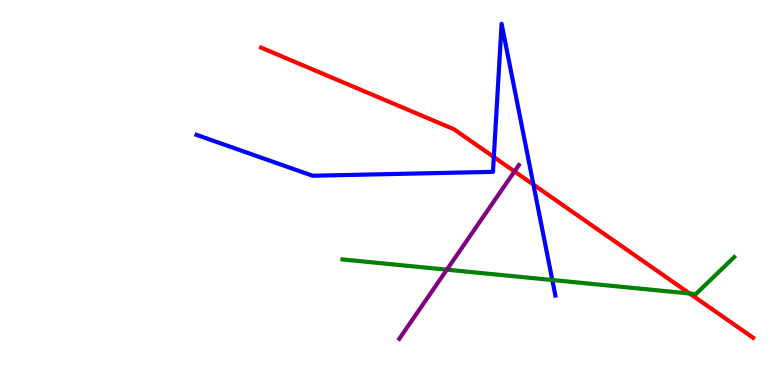[{'lines': ['blue', 'red'], 'intersections': [{'x': 6.37, 'y': 5.92}, {'x': 6.88, 'y': 5.2}]}, {'lines': ['green', 'red'], 'intersections': [{'x': 8.9, 'y': 2.38}]}, {'lines': ['purple', 'red'], 'intersections': [{'x': 6.64, 'y': 5.55}]}, {'lines': ['blue', 'green'], 'intersections': [{'x': 7.13, 'y': 2.73}]}, {'lines': ['blue', 'purple'], 'intersections': []}, {'lines': ['green', 'purple'], 'intersections': [{'x': 5.77, 'y': 3.0}]}]